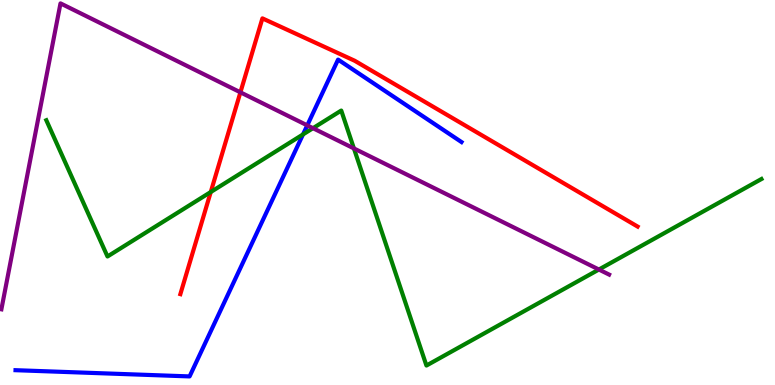[{'lines': ['blue', 'red'], 'intersections': []}, {'lines': ['green', 'red'], 'intersections': [{'x': 2.72, 'y': 5.01}]}, {'lines': ['purple', 'red'], 'intersections': [{'x': 3.1, 'y': 7.6}]}, {'lines': ['blue', 'green'], 'intersections': [{'x': 3.91, 'y': 6.51}]}, {'lines': ['blue', 'purple'], 'intersections': [{'x': 3.96, 'y': 6.74}]}, {'lines': ['green', 'purple'], 'intersections': [{'x': 4.04, 'y': 6.67}, {'x': 4.57, 'y': 6.14}, {'x': 7.73, 'y': 3.0}]}]